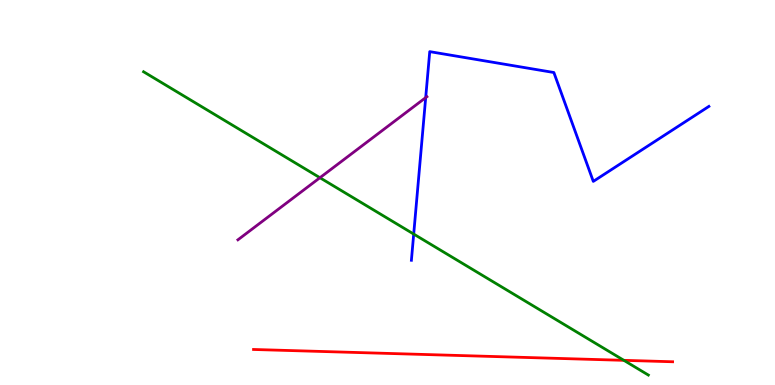[{'lines': ['blue', 'red'], 'intersections': []}, {'lines': ['green', 'red'], 'intersections': [{'x': 8.05, 'y': 0.641}]}, {'lines': ['purple', 'red'], 'intersections': []}, {'lines': ['blue', 'green'], 'intersections': [{'x': 5.34, 'y': 3.92}]}, {'lines': ['blue', 'purple'], 'intersections': [{'x': 5.49, 'y': 7.46}]}, {'lines': ['green', 'purple'], 'intersections': [{'x': 4.13, 'y': 5.38}]}]